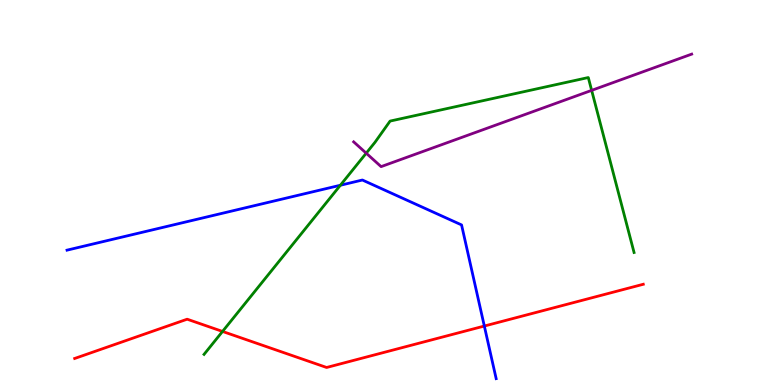[{'lines': ['blue', 'red'], 'intersections': [{'x': 6.25, 'y': 1.53}]}, {'lines': ['green', 'red'], 'intersections': [{'x': 2.87, 'y': 1.39}]}, {'lines': ['purple', 'red'], 'intersections': []}, {'lines': ['blue', 'green'], 'intersections': [{'x': 4.39, 'y': 5.19}]}, {'lines': ['blue', 'purple'], 'intersections': []}, {'lines': ['green', 'purple'], 'intersections': [{'x': 4.73, 'y': 6.02}, {'x': 7.63, 'y': 7.65}]}]